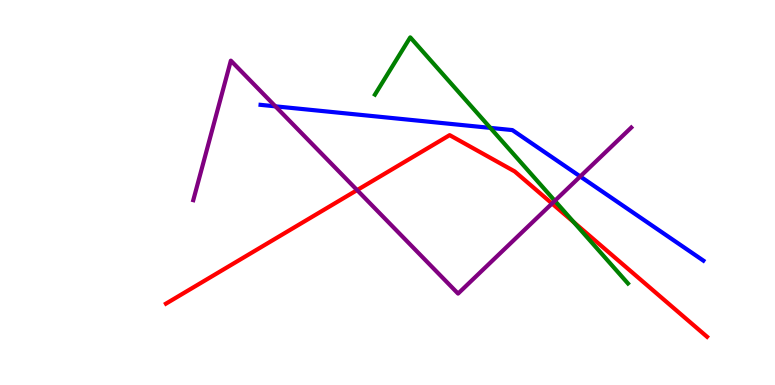[{'lines': ['blue', 'red'], 'intersections': []}, {'lines': ['green', 'red'], 'intersections': [{'x': 7.4, 'y': 4.23}]}, {'lines': ['purple', 'red'], 'intersections': [{'x': 4.61, 'y': 5.06}, {'x': 7.12, 'y': 4.71}]}, {'lines': ['blue', 'green'], 'intersections': [{'x': 6.33, 'y': 6.68}]}, {'lines': ['blue', 'purple'], 'intersections': [{'x': 3.55, 'y': 7.24}, {'x': 7.49, 'y': 5.42}]}, {'lines': ['green', 'purple'], 'intersections': [{'x': 7.16, 'y': 4.78}]}]